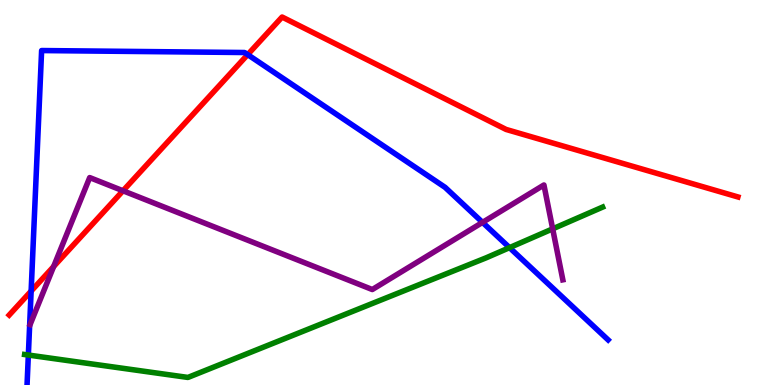[{'lines': ['blue', 'red'], 'intersections': [{'x': 0.402, 'y': 2.44}, {'x': 3.2, 'y': 8.58}]}, {'lines': ['green', 'red'], 'intersections': []}, {'lines': ['purple', 'red'], 'intersections': [{'x': 0.692, 'y': 3.08}, {'x': 1.59, 'y': 5.04}]}, {'lines': ['blue', 'green'], 'intersections': [{'x': 0.366, 'y': 0.778}, {'x': 6.57, 'y': 3.57}]}, {'lines': ['blue', 'purple'], 'intersections': [{'x': 6.23, 'y': 4.22}]}, {'lines': ['green', 'purple'], 'intersections': [{'x': 7.13, 'y': 4.06}]}]